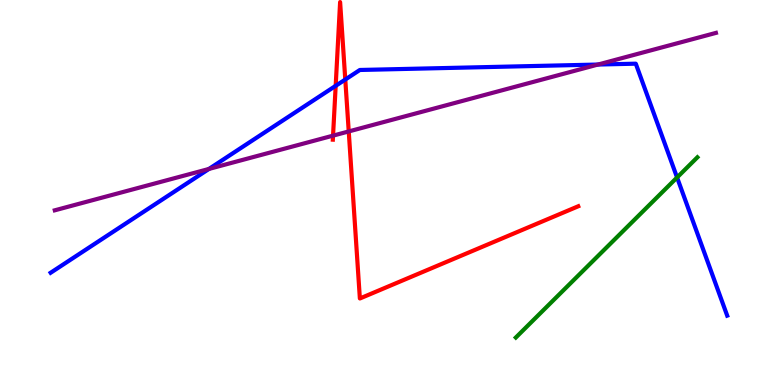[{'lines': ['blue', 'red'], 'intersections': [{'x': 4.33, 'y': 7.77}, {'x': 4.46, 'y': 7.93}]}, {'lines': ['green', 'red'], 'intersections': []}, {'lines': ['purple', 'red'], 'intersections': [{'x': 4.3, 'y': 6.48}, {'x': 4.5, 'y': 6.59}]}, {'lines': ['blue', 'green'], 'intersections': [{'x': 8.74, 'y': 5.39}]}, {'lines': ['blue', 'purple'], 'intersections': [{'x': 2.7, 'y': 5.61}, {'x': 7.72, 'y': 8.32}]}, {'lines': ['green', 'purple'], 'intersections': []}]